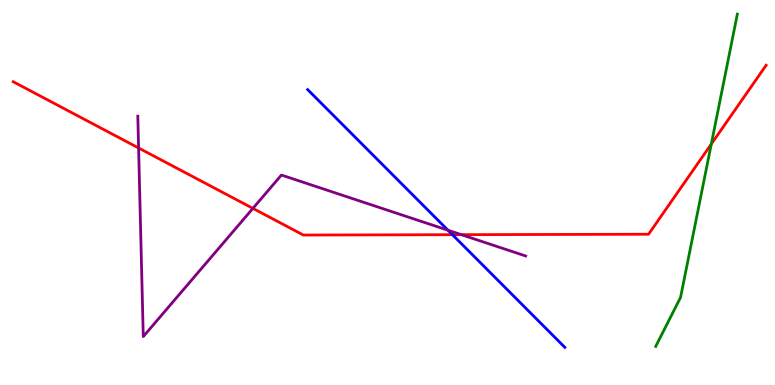[{'lines': ['blue', 'red'], 'intersections': [{'x': 5.84, 'y': 3.9}]}, {'lines': ['green', 'red'], 'intersections': [{'x': 9.18, 'y': 6.26}]}, {'lines': ['purple', 'red'], 'intersections': [{'x': 1.79, 'y': 6.16}, {'x': 3.26, 'y': 4.59}, {'x': 5.95, 'y': 3.9}]}, {'lines': ['blue', 'green'], 'intersections': []}, {'lines': ['blue', 'purple'], 'intersections': [{'x': 5.78, 'y': 4.02}]}, {'lines': ['green', 'purple'], 'intersections': []}]